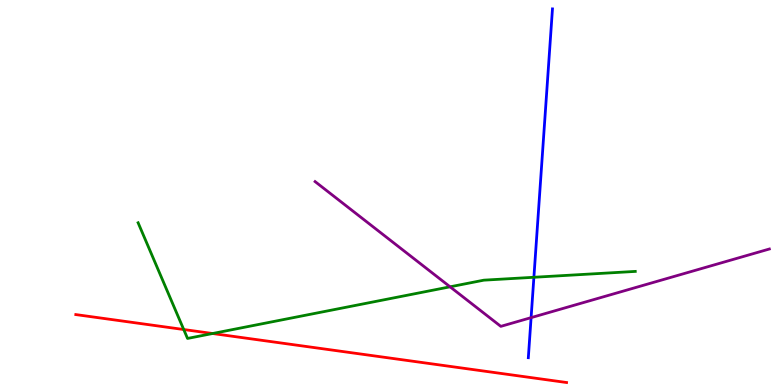[{'lines': ['blue', 'red'], 'intersections': []}, {'lines': ['green', 'red'], 'intersections': [{'x': 2.37, 'y': 1.44}, {'x': 2.74, 'y': 1.34}]}, {'lines': ['purple', 'red'], 'intersections': []}, {'lines': ['blue', 'green'], 'intersections': [{'x': 6.89, 'y': 2.8}]}, {'lines': ['blue', 'purple'], 'intersections': [{'x': 6.85, 'y': 1.75}]}, {'lines': ['green', 'purple'], 'intersections': [{'x': 5.81, 'y': 2.55}]}]